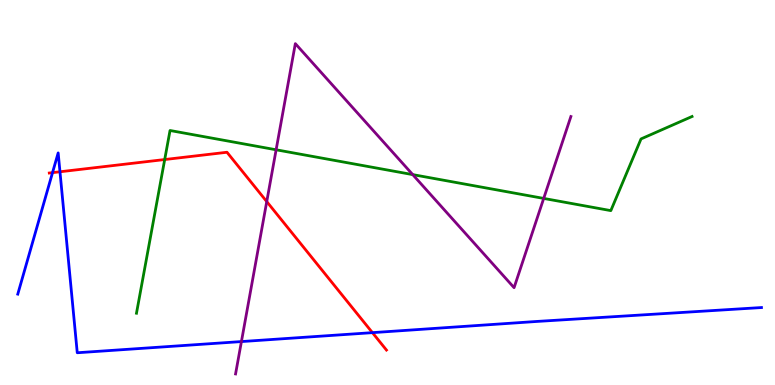[{'lines': ['blue', 'red'], 'intersections': [{'x': 0.678, 'y': 5.52}, {'x': 0.774, 'y': 5.54}, {'x': 4.81, 'y': 1.36}]}, {'lines': ['green', 'red'], 'intersections': [{'x': 2.13, 'y': 5.86}]}, {'lines': ['purple', 'red'], 'intersections': [{'x': 3.44, 'y': 4.76}]}, {'lines': ['blue', 'green'], 'intersections': []}, {'lines': ['blue', 'purple'], 'intersections': [{'x': 3.12, 'y': 1.13}]}, {'lines': ['green', 'purple'], 'intersections': [{'x': 3.56, 'y': 6.11}, {'x': 5.33, 'y': 5.46}, {'x': 7.02, 'y': 4.85}]}]